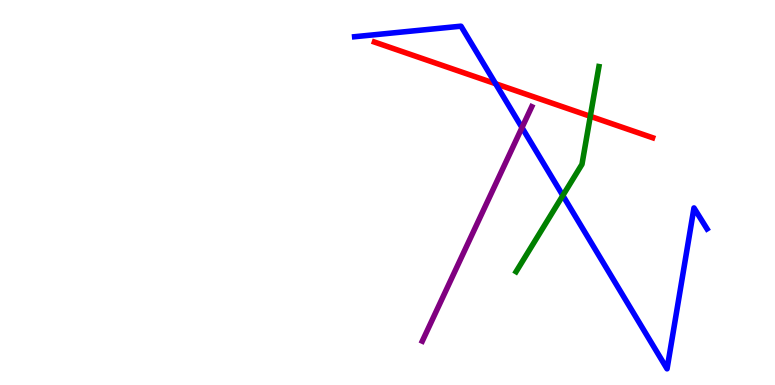[{'lines': ['blue', 'red'], 'intersections': [{'x': 6.39, 'y': 7.83}]}, {'lines': ['green', 'red'], 'intersections': [{'x': 7.62, 'y': 6.98}]}, {'lines': ['purple', 'red'], 'intersections': []}, {'lines': ['blue', 'green'], 'intersections': [{'x': 7.26, 'y': 4.92}]}, {'lines': ['blue', 'purple'], 'intersections': [{'x': 6.74, 'y': 6.69}]}, {'lines': ['green', 'purple'], 'intersections': []}]